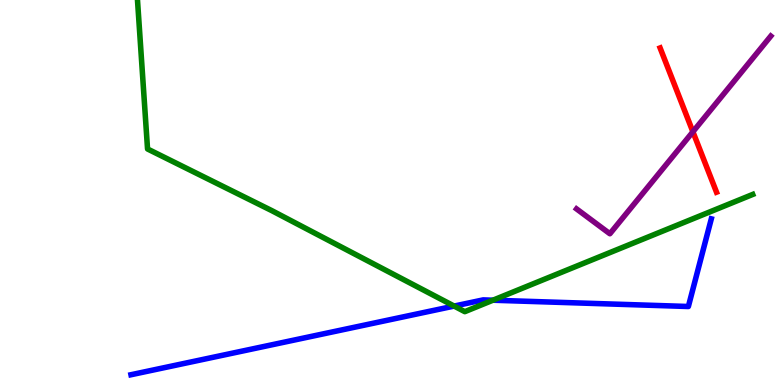[{'lines': ['blue', 'red'], 'intersections': []}, {'lines': ['green', 'red'], 'intersections': []}, {'lines': ['purple', 'red'], 'intersections': [{'x': 8.94, 'y': 6.58}]}, {'lines': ['blue', 'green'], 'intersections': [{'x': 5.86, 'y': 2.05}, {'x': 6.36, 'y': 2.2}]}, {'lines': ['blue', 'purple'], 'intersections': []}, {'lines': ['green', 'purple'], 'intersections': []}]